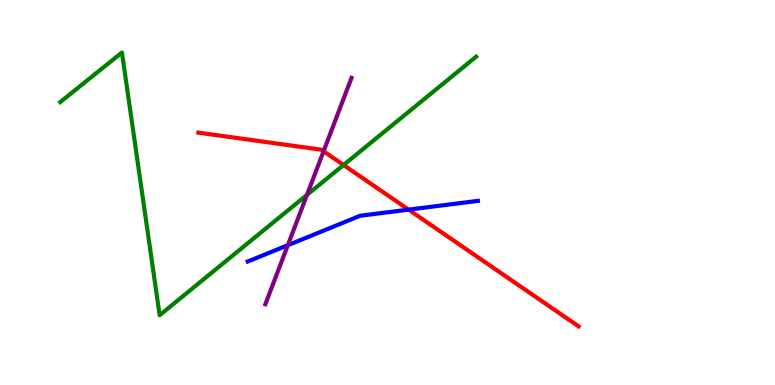[{'lines': ['blue', 'red'], 'intersections': [{'x': 5.27, 'y': 4.55}]}, {'lines': ['green', 'red'], 'intersections': [{'x': 4.43, 'y': 5.71}]}, {'lines': ['purple', 'red'], 'intersections': [{'x': 4.18, 'y': 6.07}]}, {'lines': ['blue', 'green'], 'intersections': []}, {'lines': ['blue', 'purple'], 'intersections': [{'x': 3.71, 'y': 3.63}]}, {'lines': ['green', 'purple'], 'intersections': [{'x': 3.96, 'y': 4.94}]}]